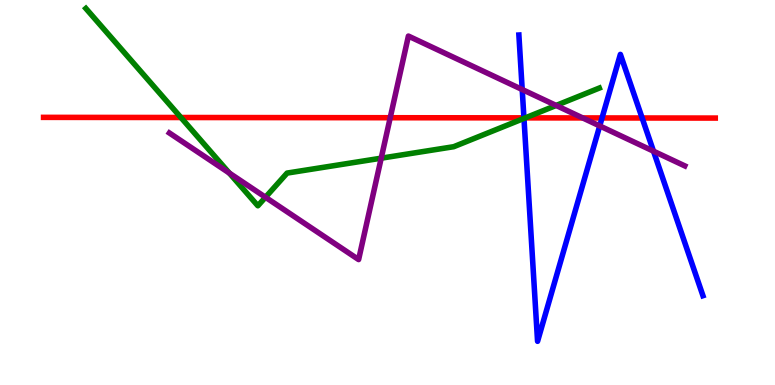[{'lines': ['blue', 'red'], 'intersections': [{'x': 6.76, 'y': 6.94}, {'x': 7.77, 'y': 6.94}, {'x': 8.29, 'y': 6.94}]}, {'lines': ['green', 'red'], 'intersections': [{'x': 2.33, 'y': 6.95}, {'x': 6.78, 'y': 6.94}]}, {'lines': ['purple', 'red'], 'intersections': [{'x': 5.04, 'y': 6.94}, {'x': 7.52, 'y': 6.94}]}, {'lines': ['blue', 'green'], 'intersections': [{'x': 6.76, 'y': 6.92}]}, {'lines': ['blue', 'purple'], 'intersections': [{'x': 6.74, 'y': 7.67}, {'x': 7.74, 'y': 6.73}, {'x': 8.43, 'y': 6.07}]}, {'lines': ['green', 'purple'], 'intersections': [{'x': 2.96, 'y': 5.5}, {'x': 3.43, 'y': 4.88}, {'x': 4.92, 'y': 5.89}, {'x': 7.18, 'y': 7.26}]}]